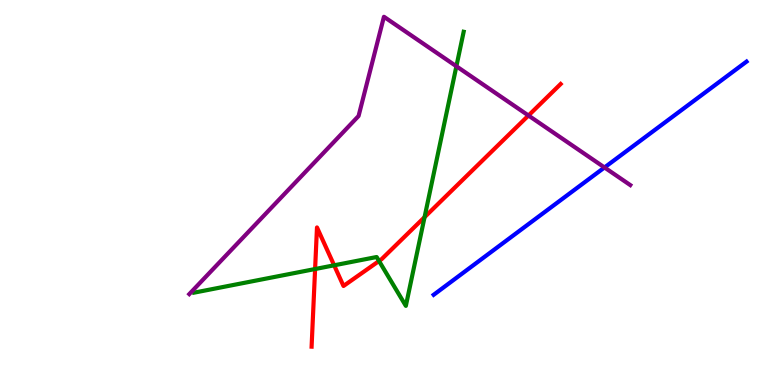[{'lines': ['blue', 'red'], 'intersections': []}, {'lines': ['green', 'red'], 'intersections': [{'x': 4.07, 'y': 3.01}, {'x': 4.31, 'y': 3.11}, {'x': 4.89, 'y': 3.22}, {'x': 5.48, 'y': 4.36}]}, {'lines': ['purple', 'red'], 'intersections': [{'x': 6.82, 'y': 7.0}]}, {'lines': ['blue', 'green'], 'intersections': []}, {'lines': ['blue', 'purple'], 'intersections': [{'x': 7.8, 'y': 5.65}]}, {'lines': ['green', 'purple'], 'intersections': [{'x': 5.89, 'y': 8.28}]}]